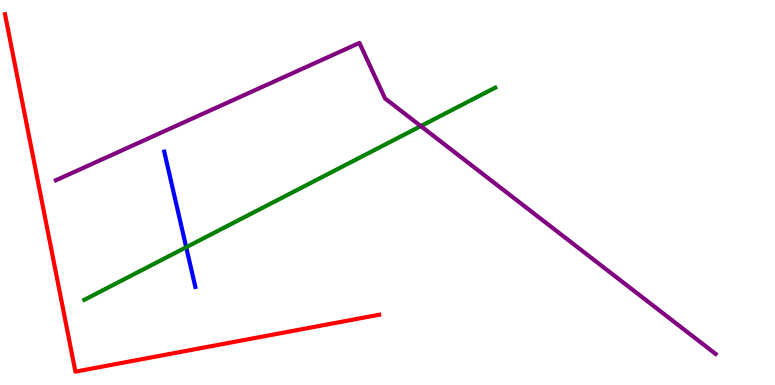[{'lines': ['blue', 'red'], 'intersections': []}, {'lines': ['green', 'red'], 'intersections': []}, {'lines': ['purple', 'red'], 'intersections': []}, {'lines': ['blue', 'green'], 'intersections': [{'x': 2.4, 'y': 3.58}]}, {'lines': ['blue', 'purple'], 'intersections': []}, {'lines': ['green', 'purple'], 'intersections': [{'x': 5.43, 'y': 6.72}]}]